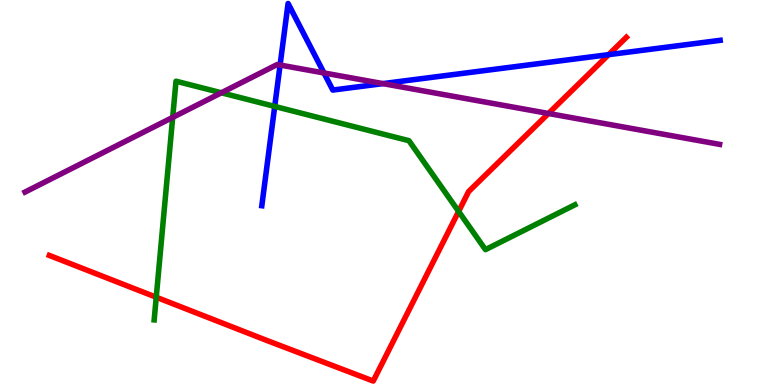[{'lines': ['blue', 'red'], 'intersections': [{'x': 7.85, 'y': 8.58}]}, {'lines': ['green', 'red'], 'intersections': [{'x': 2.02, 'y': 2.28}, {'x': 5.92, 'y': 4.51}]}, {'lines': ['purple', 'red'], 'intersections': [{'x': 7.08, 'y': 7.05}]}, {'lines': ['blue', 'green'], 'intersections': [{'x': 3.54, 'y': 7.24}]}, {'lines': ['blue', 'purple'], 'intersections': [{'x': 3.61, 'y': 8.31}, {'x': 4.18, 'y': 8.1}, {'x': 4.94, 'y': 7.83}]}, {'lines': ['green', 'purple'], 'intersections': [{'x': 2.23, 'y': 6.95}, {'x': 2.86, 'y': 7.59}]}]